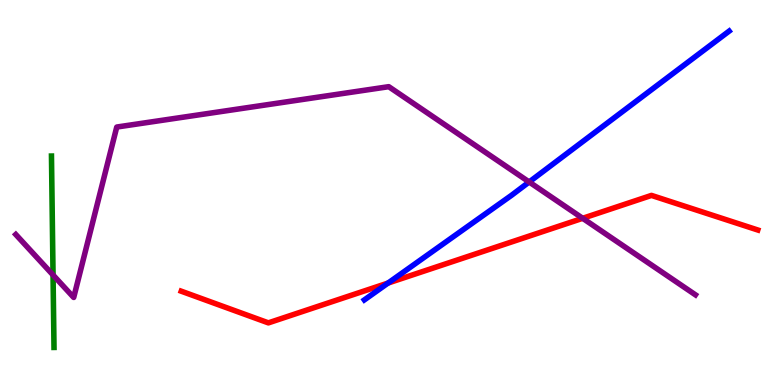[{'lines': ['blue', 'red'], 'intersections': [{'x': 5.01, 'y': 2.65}]}, {'lines': ['green', 'red'], 'intersections': []}, {'lines': ['purple', 'red'], 'intersections': [{'x': 7.52, 'y': 4.33}]}, {'lines': ['blue', 'green'], 'intersections': []}, {'lines': ['blue', 'purple'], 'intersections': [{'x': 6.83, 'y': 5.27}]}, {'lines': ['green', 'purple'], 'intersections': [{'x': 0.685, 'y': 2.86}]}]